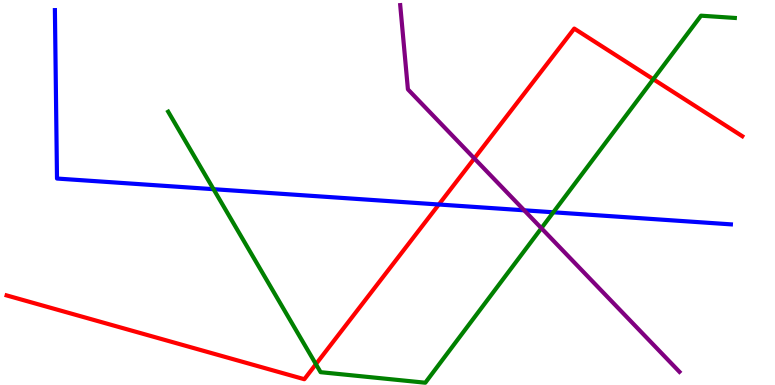[{'lines': ['blue', 'red'], 'intersections': [{'x': 5.66, 'y': 4.69}]}, {'lines': ['green', 'red'], 'intersections': [{'x': 4.08, 'y': 0.541}, {'x': 8.43, 'y': 7.94}]}, {'lines': ['purple', 'red'], 'intersections': [{'x': 6.12, 'y': 5.89}]}, {'lines': ['blue', 'green'], 'intersections': [{'x': 2.76, 'y': 5.09}, {'x': 7.14, 'y': 4.49}]}, {'lines': ['blue', 'purple'], 'intersections': [{'x': 6.76, 'y': 4.54}]}, {'lines': ['green', 'purple'], 'intersections': [{'x': 6.99, 'y': 4.07}]}]